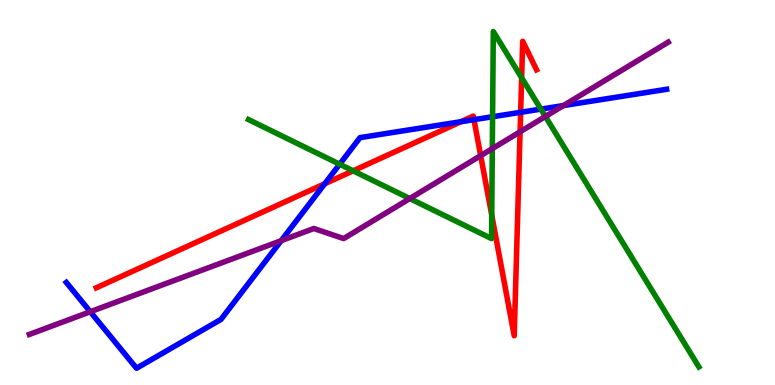[{'lines': ['blue', 'red'], 'intersections': [{'x': 4.19, 'y': 5.23}, {'x': 5.95, 'y': 6.84}, {'x': 6.12, 'y': 6.89}, {'x': 6.72, 'y': 7.08}]}, {'lines': ['green', 'red'], 'intersections': [{'x': 4.56, 'y': 5.56}, {'x': 6.35, 'y': 4.41}, {'x': 6.73, 'y': 7.98}]}, {'lines': ['purple', 'red'], 'intersections': [{'x': 6.2, 'y': 5.96}, {'x': 6.71, 'y': 6.58}]}, {'lines': ['blue', 'green'], 'intersections': [{'x': 4.38, 'y': 5.73}, {'x': 6.36, 'y': 6.97}, {'x': 6.98, 'y': 7.17}]}, {'lines': ['blue', 'purple'], 'intersections': [{'x': 1.16, 'y': 1.9}, {'x': 3.63, 'y': 3.75}, {'x': 7.27, 'y': 7.26}]}, {'lines': ['green', 'purple'], 'intersections': [{'x': 5.29, 'y': 4.84}, {'x': 6.35, 'y': 6.14}, {'x': 7.04, 'y': 6.97}]}]